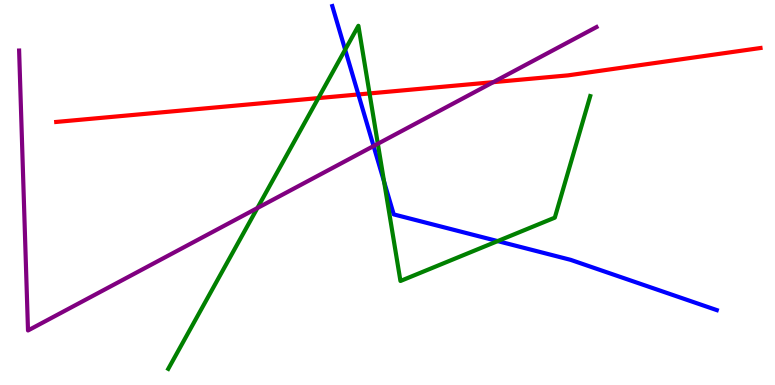[{'lines': ['blue', 'red'], 'intersections': [{'x': 4.62, 'y': 7.55}]}, {'lines': ['green', 'red'], 'intersections': [{'x': 4.11, 'y': 7.45}, {'x': 4.77, 'y': 7.57}]}, {'lines': ['purple', 'red'], 'intersections': [{'x': 6.36, 'y': 7.87}]}, {'lines': ['blue', 'green'], 'intersections': [{'x': 4.45, 'y': 8.71}, {'x': 4.96, 'y': 5.28}, {'x': 6.42, 'y': 3.74}]}, {'lines': ['blue', 'purple'], 'intersections': [{'x': 4.82, 'y': 6.21}]}, {'lines': ['green', 'purple'], 'intersections': [{'x': 3.32, 'y': 4.6}, {'x': 4.88, 'y': 6.27}]}]